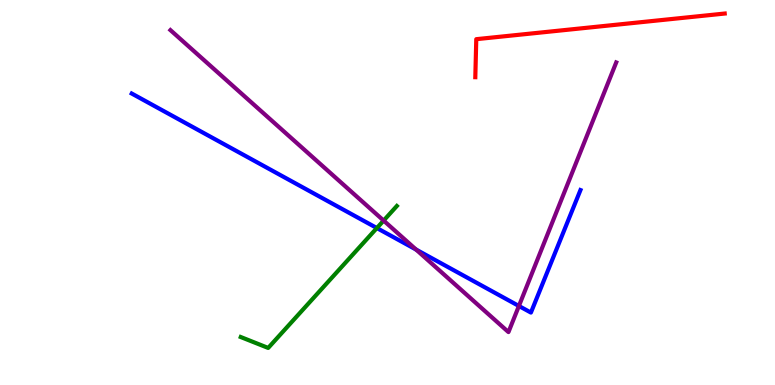[{'lines': ['blue', 'red'], 'intersections': []}, {'lines': ['green', 'red'], 'intersections': []}, {'lines': ['purple', 'red'], 'intersections': []}, {'lines': ['blue', 'green'], 'intersections': [{'x': 4.86, 'y': 4.08}]}, {'lines': ['blue', 'purple'], 'intersections': [{'x': 5.37, 'y': 3.52}, {'x': 6.7, 'y': 2.05}]}, {'lines': ['green', 'purple'], 'intersections': [{'x': 4.95, 'y': 4.27}]}]